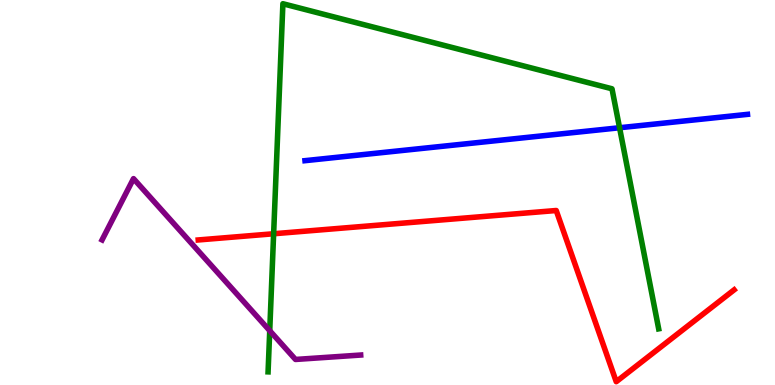[{'lines': ['blue', 'red'], 'intersections': []}, {'lines': ['green', 'red'], 'intersections': [{'x': 3.53, 'y': 3.93}]}, {'lines': ['purple', 'red'], 'intersections': []}, {'lines': ['blue', 'green'], 'intersections': [{'x': 7.99, 'y': 6.68}]}, {'lines': ['blue', 'purple'], 'intersections': []}, {'lines': ['green', 'purple'], 'intersections': [{'x': 3.48, 'y': 1.41}]}]